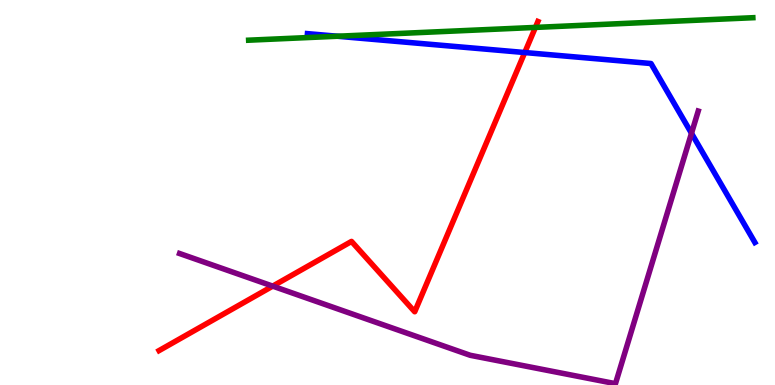[{'lines': ['blue', 'red'], 'intersections': [{'x': 6.77, 'y': 8.64}]}, {'lines': ['green', 'red'], 'intersections': [{'x': 6.91, 'y': 9.29}]}, {'lines': ['purple', 'red'], 'intersections': [{'x': 3.52, 'y': 2.57}]}, {'lines': ['blue', 'green'], 'intersections': [{'x': 4.35, 'y': 9.06}]}, {'lines': ['blue', 'purple'], 'intersections': [{'x': 8.92, 'y': 6.54}]}, {'lines': ['green', 'purple'], 'intersections': []}]